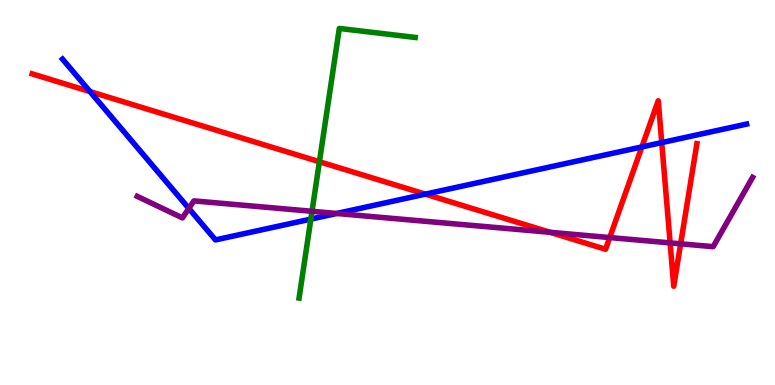[{'lines': ['blue', 'red'], 'intersections': [{'x': 1.16, 'y': 7.62}, {'x': 5.49, 'y': 4.96}, {'x': 8.28, 'y': 6.18}, {'x': 8.54, 'y': 6.3}]}, {'lines': ['green', 'red'], 'intersections': [{'x': 4.12, 'y': 5.8}]}, {'lines': ['purple', 'red'], 'intersections': [{'x': 7.1, 'y': 3.97}, {'x': 7.87, 'y': 3.83}, {'x': 8.65, 'y': 3.69}, {'x': 8.78, 'y': 3.67}]}, {'lines': ['blue', 'green'], 'intersections': [{'x': 4.01, 'y': 4.31}]}, {'lines': ['blue', 'purple'], 'intersections': [{'x': 2.44, 'y': 4.59}, {'x': 4.34, 'y': 4.46}]}, {'lines': ['green', 'purple'], 'intersections': [{'x': 4.03, 'y': 4.51}]}]